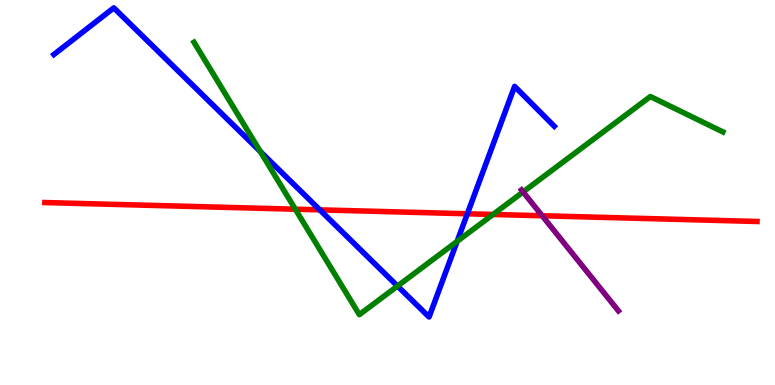[{'lines': ['blue', 'red'], 'intersections': [{'x': 4.13, 'y': 4.55}, {'x': 6.03, 'y': 4.45}]}, {'lines': ['green', 'red'], 'intersections': [{'x': 3.81, 'y': 4.57}, {'x': 6.36, 'y': 4.43}]}, {'lines': ['purple', 'red'], 'intersections': [{'x': 7.0, 'y': 4.4}]}, {'lines': ['blue', 'green'], 'intersections': [{'x': 3.36, 'y': 6.06}, {'x': 5.13, 'y': 2.57}, {'x': 5.9, 'y': 3.73}]}, {'lines': ['blue', 'purple'], 'intersections': []}, {'lines': ['green', 'purple'], 'intersections': [{'x': 6.75, 'y': 5.01}]}]